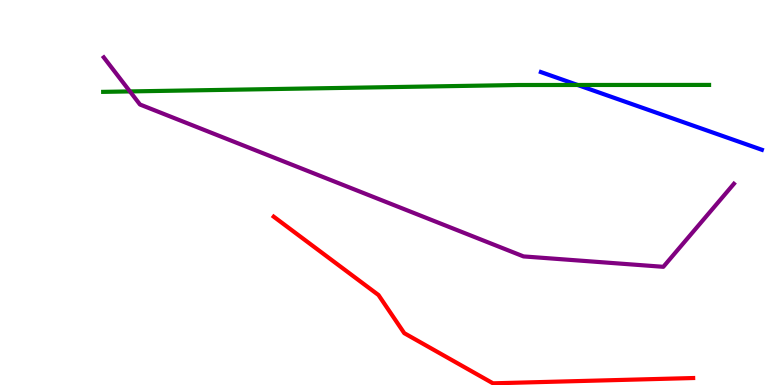[{'lines': ['blue', 'red'], 'intersections': []}, {'lines': ['green', 'red'], 'intersections': []}, {'lines': ['purple', 'red'], 'intersections': []}, {'lines': ['blue', 'green'], 'intersections': [{'x': 7.45, 'y': 7.79}]}, {'lines': ['blue', 'purple'], 'intersections': []}, {'lines': ['green', 'purple'], 'intersections': [{'x': 1.68, 'y': 7.63}]}]